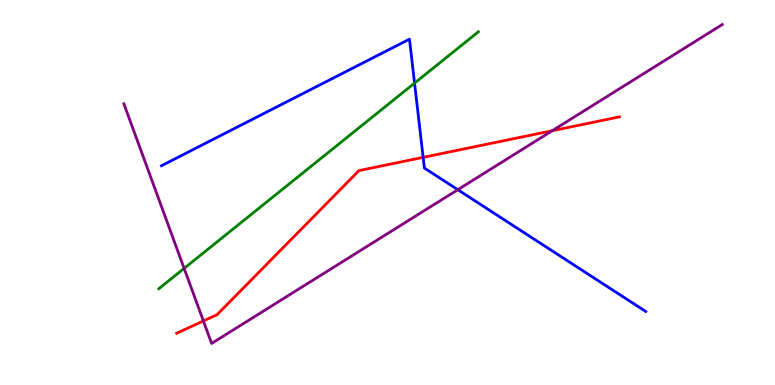[{'lines': ['blue', 'red'], 'intersections': [{'x': 5.46, 'y': 5.91}]}, {'lines': ['green', 'red'], 'intersections': []}, {'lines': ['purple', 'red'], 'intersections': [{'x': 2.62, 'y': 1.66}, {'x': 7.13, 'y': 6.6}]}, {'lines': ['blue', 'green'], 'intersections': [{'x': 5.35, 'y': 7.84}]}, {'lines': ['blue', 'purple'], 'intersections': [{'x': 5.91, 'y': 5.07}]}, {'lines': ['green', 'purple'], 'intersections': [{'x': 2.38, 'y': 3.03}]}]